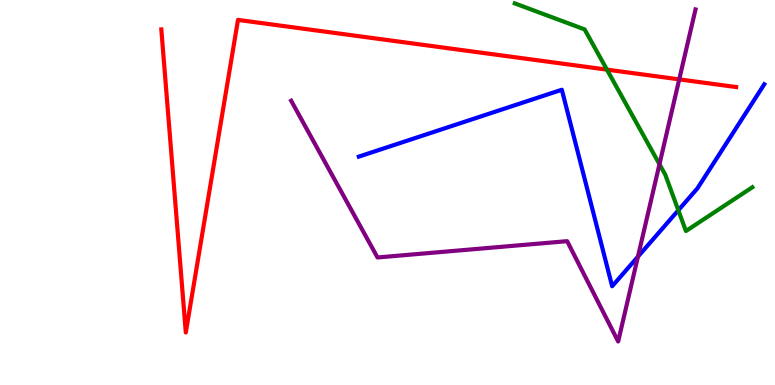[{'lines': ['blue', 'red'], 'intersections': []}, {'lines': ['green', 'red'], 'intersections': [{'x': 7.83, 'y': 8.19}]}, {'lines': ['purple', 'red'], 'intersections': [{'x': 8.76, 'y': 7.94}]}, {'lines': ['blue', 'green'], 'intersections': [{'x': 8.75, 'y': 4.54}]}, {'lines': ['blue', 'purple'], 'intersections': [{'x': 8.23, 'y': 3.33}]}, {'lines': ['green', 'purple'], 'intersections': [{'x': 8.51, 'y': 5.73}]}]